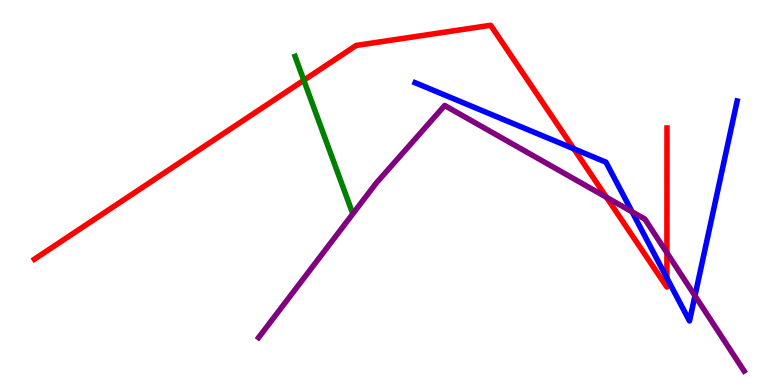[{'lines': ['blue', 'red'], 'intersections': [{'x': 7.4, 'y': 6.14}, {'x': 8.61, 'y': 2.78}]}, {'lines': ['green', 'red'], 'intersections': [{'x': 3.92, 'y': 7.92}]}, {'lines': ['purple', 'red'], 'intersections': [{'x': 7.83, 'y': 4.88}, {'x': 8.61, 'y': 3.43}]}, {'lines': ['blue', 'green'], 'intersections': []}, {'lines': ['blue', 'purple'], 'intersections': [{'x': 8.16, 'y': 4.5}, {'x': 8.97, 'y': 2.32}]}, {'lines': ['green', 'purple'], 'intersections': []}]